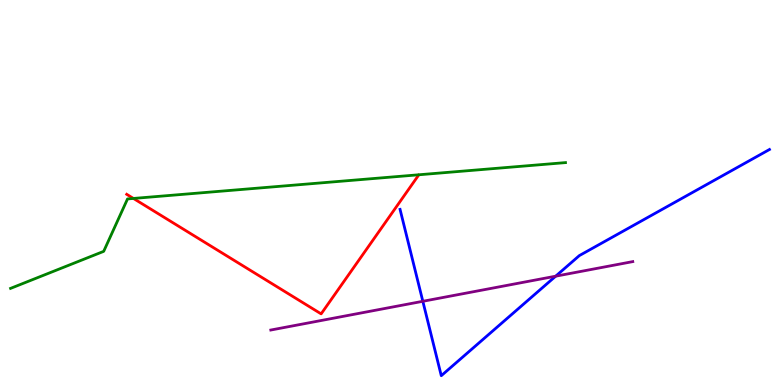[{'lines': ['blue', 'red'], 'intersections': []}, {'lines': ['green', 'red'], 'intersections': [{'x': 1.72, 'y': 4.85}]}, {'lines': ['purple', 'red'], 'intersections': []}, {'lines': ['blue', 'green'], 'intersections': []}, {'lines': ['blue', 'purple'], 'intersections': [{'x': 5.46, 'y': 2.17}, {'x': 7.17, 'y': 2.83}]}, {'lines': ['green', 'purple'], 'intersections': []}]